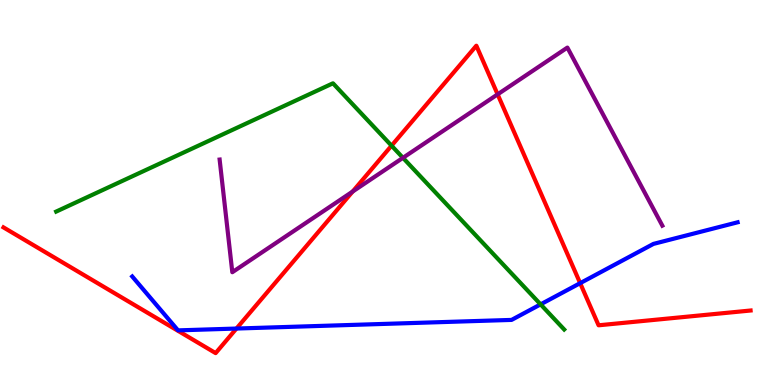[{'lines': ['blue', 'red'], 'intersections': [{'x': 3.05, 'y': 1.47}, {'x': 7.49, 'y': 2.65}]}, {'lines': ['green', 'red'], 'intersections': [{'x': 5.05, 'y': 6.22}]}, {'lines': ['purple', 'red'], 'intersections': [{'x': 4.55, 'y': 5.02}, {'x': 6.42, 'y': 7.55}]}, {'lines': ['blue', 'green'], 'intersections': [{'x': 6.98, 'y': 2.09}]}, {'lines': ['blue', 'purple'], 'intersections': []}, {'lines': ['green', 'purple'], 'intersections': [{'x': 5.2, 'y': 5.9}]}]